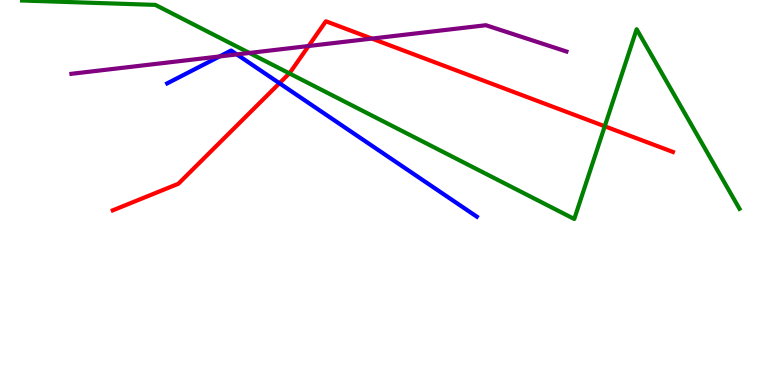[{'lines': ['blue', 'red'], 'intersections': [{'x': 3.61, 'y': 7.84}]}, {'lines': ['green', 'red'], 'intersections': [{'x': 3.73, 'y': 8.09}, {'x': 7.8, 'y': 6.72}]}, {'lines': ['purple', 'red'], 'intersections': [{'x': 3.98, 'y': 8.81}, {'x': 4.8, 'y': 9.0}]}, {'lines': ['blue', 'green'], 'intersections': []}, {'lines': ['blue', 'purple'], 'intersections': [{'x': 2.83, 'y': 8.53}, {'x': 3.06, 'y': 8.59}]}, {'lines': ['green', 'purple'], 'intersections': [{'x': 3.22, 'y': 8.62}]}]